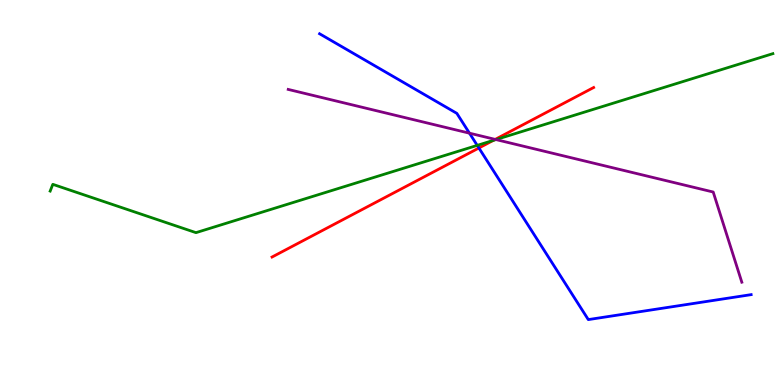[{'lines': ['blue', 'red'], 'intersections': [{'x': 6.18, 'y': 6.16}]}, {'lines': ['green', 'red'], 'intersections': [{'x': 6.37, 'y': 6.35}]}, {'lines': ['purple', 'red'], 'intersections': [{'x': 6.39, 'y': 6.38}]}, {'lines': ['blue', 'green'], 'intersections': [{'x': 6.16, 'y': 6.22}]}, {'lines': ['blue', 'purple'], 'intersections': [{'x': 6.06, 'y': 6.54}]}, {'lines': ['green', 'purple'], 'intersections': [{'x': 6.4, 'y': 6.37}]}]